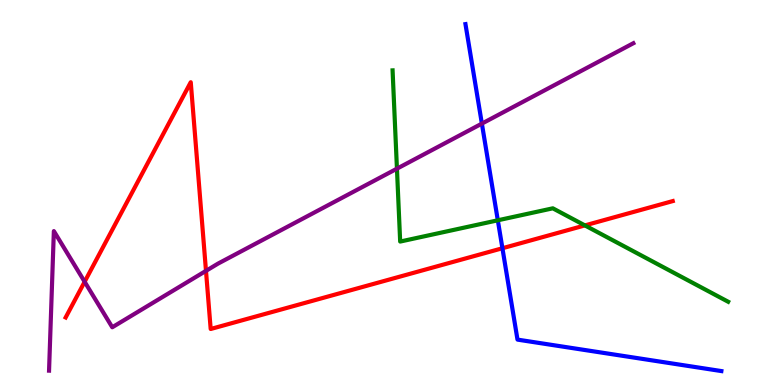[{'lines': ['blue', 'red'], 'intersections': [{'x': 6.48, 'y': 3.55}]}, {'lines': ['green', 'red'], 'intersections': [{'x': 7.55, 'y': 4.15}]}, {'lines': ['purple', 'red'], 'intersections': [{'x': 1.09, 'y': 2.68}, {'x': 2.66, 'y': 2.96}]}, {'lines': ['blue', 'green'], 'intersections': [{'x': 6.42, 'y': 4.28}]}, {'lines': ['blue', 'purple'], 'intersections': [{'x': 6.22, 'y': 6.79}]}, {'lines': ['green', 'purple'], 'intersections': [{'x': 5.12, 'y': 5.62}]}]